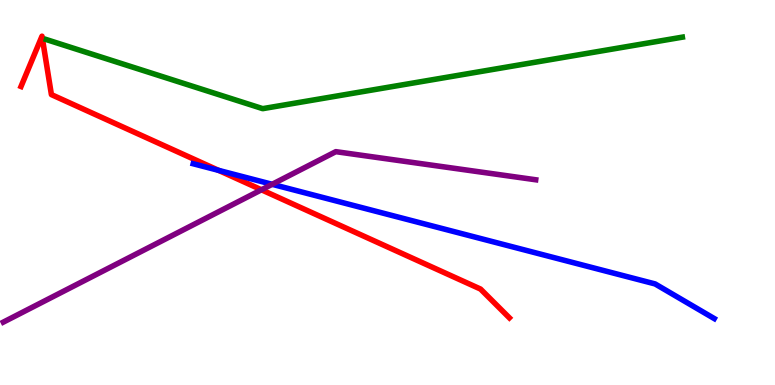[{'lines': ['blue', 'red'], 'intersections': [{'x': 2.82, 'y': 5.58}]}, {'lines': ['green', 'red'], 'intersections': []}, {'lines': ['purple', 'red'], 'intersections': [{'x': 3.37, 'y': 5.07}]}, {'lines': ['blue', 'green'], 'intersections': []}, {'lines': ['blue', 'purple'], 'intersections': [{'x': 3.51, 'y': 5.21}]}, {'lines': ['green', 'purple'], 'intersections': []}]